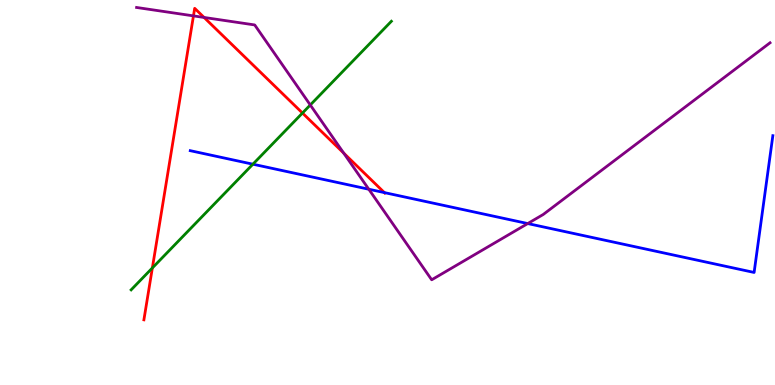[{'lines': ['blue', 'red'], 'intersections': [{'x': 4.96, 'y': 5.0}]}, {'lines': ['green', 'red'], 'intersections': [{'x': 1.97, 'y': 3.04}, {'x': 3.9, 'y': 7.06}]}, {'lines': ['purple', 'red'], 'intersections': [{'x': 2.5, 'y': 9.59}, {'x': 2.63, 'y': 9.55}, {'x': 4.43, 'y': 6.02}]}, {'lines': ['blue', 'green'], 'intersections': [{'x': 3.26, 'y': 5.74}]}, {'lines': ['blue', 'purple'], 'intersections': [{'x': 4.76, 'y': 5.08}, {'x': 6.81, 'y': 4.19}]}, {'lines': ['green', 'purple'], 'intersections': [{'x': 4.0, 'y': 7.27}]}]